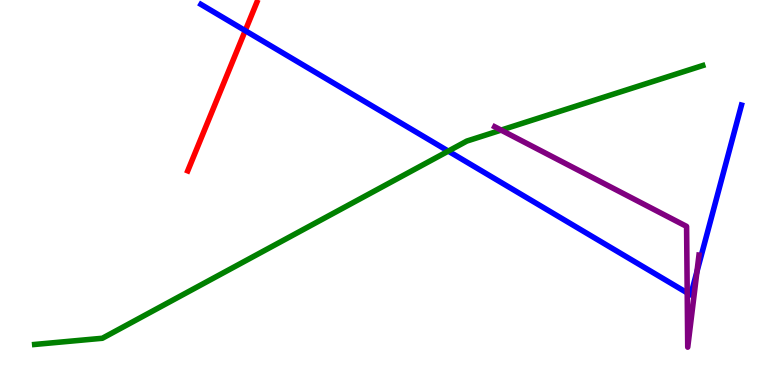[{'lines': ['blue', 'red'], 'intersections': [{'x': 3.16, 'y': 9.2}]}, {'lines': ['green', 'red'], 'intersections': []}, {'lines': ['purple', 'red'], 'intersections': []}, {'lines': ['blue', 'green'], 'intersections': [{'x': 5.78, 'y': 6.07}]}, {'lines': ['blue', 'purple'], 'intersections': [{'x': 8.87, 'y': 2.39}, {'x': 8.99, 'y': 2.95}]}, {'lines': ['green', 'purple'], 'intersections': [{'x': 6.47, 'y': 6.62}]}]